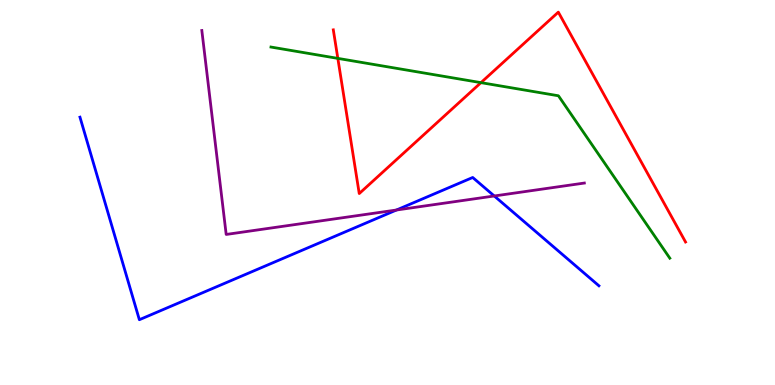[{'lines': ['blue', 'red'], 'intersections': []}, {'lines': ['green', 'red'], 'intersections': [{'x': 4.36, 'y': 8.48}, {'x': 6.21, 'y': 7.85}]}, {'lines': ['purple', 'red'], 'intersections': []}, {'lines': ['blue', 'green'], 'intersections': []}, {'lines': ['blue', 'purple'], 'intersections': [{'x': 5.12, 'y': 4.55}, {'x': 6.38, 'y': 4.91}]}, {'lines': ['green', 'purple'], 'intersections': []}]